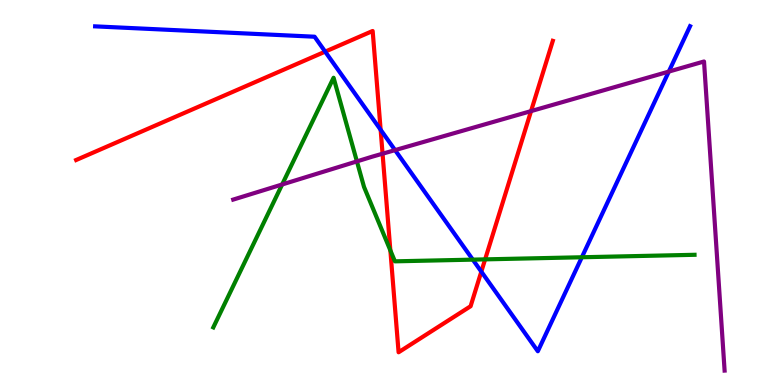[{'lines': ['blue', 'red'], 'intersections': [{'x': 4.2, 'y': 8.66}, {'x': 4.91, 'y': 6.63}, {'x': 6.21, 'y': 2.94}]}, {'lines': ['green', 'red'], 'intersections': [{'x': 5.04, 'y': 3.5}, {'x': 6.26, 'y': 3.26}]}, {'lines': ['purple', 'red'], 'intersections': [{'x': 4.94, 'y': 6.01}, {'x': 6.85, 'y': 7.11}]}, {'lines': ['blue', 'green'], 'intersections': [{'x': 6.1, 'y': 3.26}, {'x': 7.51, 'y': 3.32}]}, {'lines': ['blue', 'purple'], 'intersections': [{'x': 5.1, 'y': 6.1}, {'x': 8.63, 'y': 8.14}]}, {'lines': ['green', 'purple'], 'intersections': [{'x': 3.64, 'y': 5.21}, {'x': 4.61, 'y': 5.81}]}]